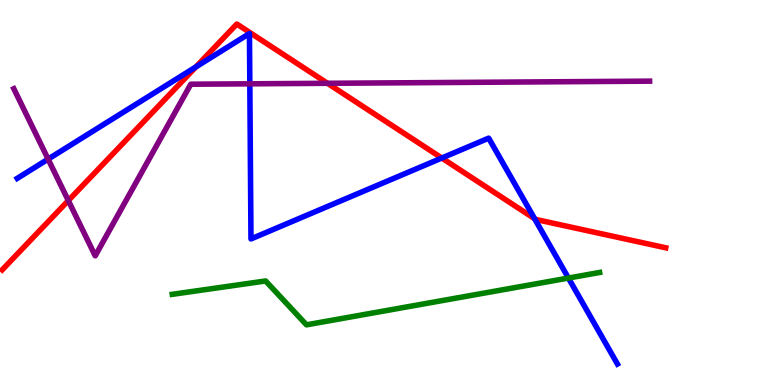[{'lines': ['blue', 'red'], 'intersections': [{'x': 2.53, 'y': 8.26}, {'x': 5.7, 'y': 5.9}, {'x': 6.9, 'y': 4.32}]}, {'lines': ['green', 'red'], 'intersections': []}, {'lines': ['purple', 'red'], 'intersections': [{'x': 0.882, 'y': 4.79}, {'x': 4.23, 'y': 7.84}]}, {'lines': ['blue', 'green'], 'intersections': [{'x': 7.33, 'y': 2.78}]}, {'lines': ['blue', 'purple'], 'intersections': [{'x': 0.621, 'y': 5.87}, {'x': 3.22, 'y': 7.82}]}, {'lines': ['green', 'purple'], 'intersections': []}]